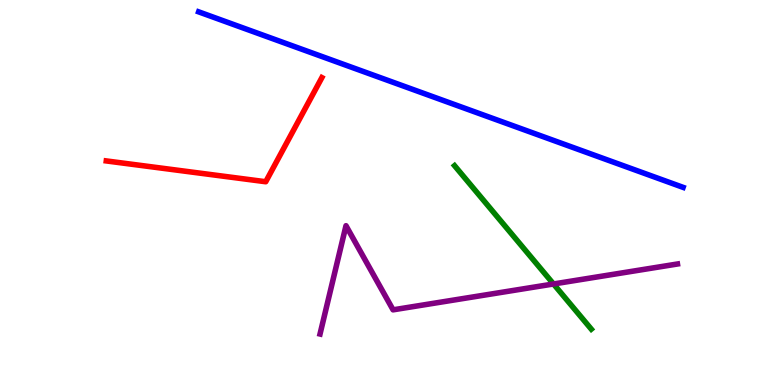[{'lines': ['blue', 'red'], 'intersections': []}, {'lines': ['green', 'red'], 'intersections': []}, {'lines': ['purple', 'red'], 'intersections': []}, {'lines': ['blue', 'green'], 'intersections': []}, {'lines': ['blue', 'purple'], 'intersections': []}, {'lines': ['green', 'purple'], 'intersections': [{'x': 7.14, 'y': 2.62}]}]